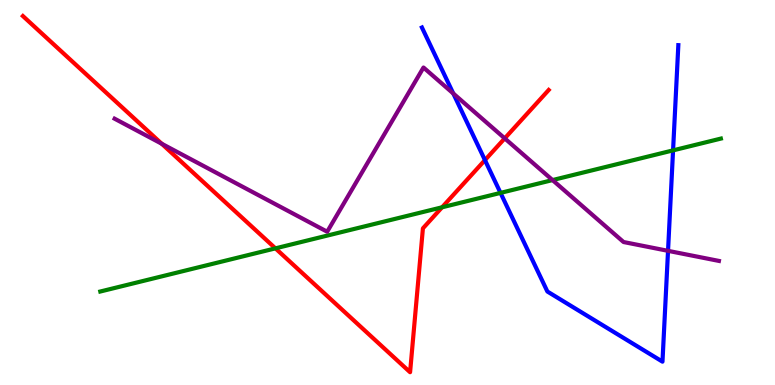[{'lines': ['blue', 'red'], 'intersections': [{'x': 6.26, 'y': 5.84}]}, {'lines': ['green', 'red'], 'intersections': [{'x': 3.55, 'y': 3.55}, {'x': 5.7, 'y': 4.62}]}, {'lines': ['purple', 'red'], 'intersections': [{'x': 2.09, 'y': 6.27}, {'x': 6.51, 'y': 6.41}]}, {'lines': ['blue', 'green'], 'intersections': [{'x': 6.46, 'y': 4.99}, {'x': 8.68, 'y': 6.09}]}, {'lines': ['blue', 'purple'], 'intersections': [{'x': 5.85, 'y': 7.57}, {'x': 8.62, 'y': 3.48}]}, {'lines': ['green', 'purple'], 'intersections': [{'x': 7.13, 'y': 5.32}]}]